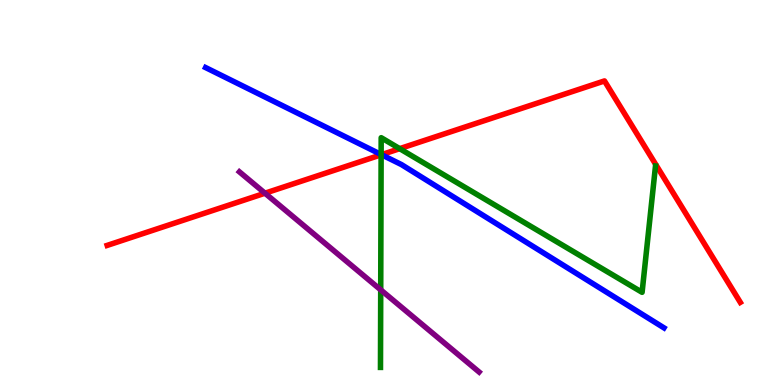[{'lines': ['blue', 'red'], 'intersections': [{'x': 4.92, 'y': 5.98}]}, {'lines': ['green', 'red'], 'intersections': [{'x': 4.92, 'y': 5.98}, {'x': 5.16, 'y': 6.14}]}, {'lines': ['purple', 'red'], 'intersections': [{'x': 3.42, 'y': 4.98}]}, {'lines': ['blue', 'green'], 'intersections': [{'x': 4.92, 'y': 5.99}]}, {'lines': ['blue', 'purple'], 'intersections': []}, {'lines': ['green', 'purple'], 'intersections': [{'x': 4.91, 'y': 2.47}]}]